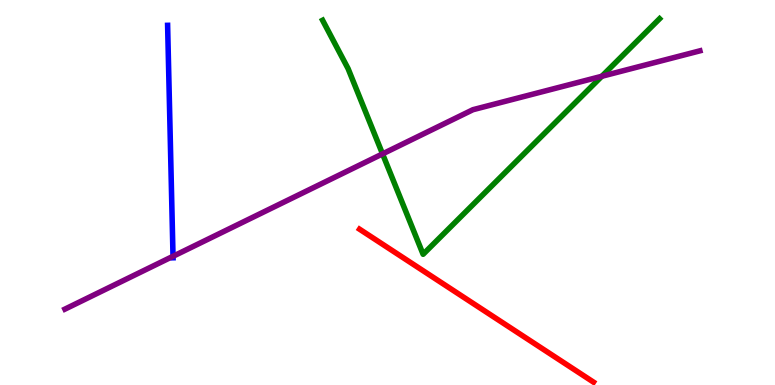[{'lines': ['blue', 'red'], 'intersections': []}, {'lines': ['green', 'red'], 'intersections': []}, {'lines': ['purple', 'red'], 'intersections': []}, {'lines': ['blue', 'green'], 'intersections': []}, {'lines': ['blue', 'purple'], 'intersections': [{'x': 2.23, 'y': 3.34}]}, {'lines': ['green', 'purple'], 'intersections': [{'x': 4.94, 'y': 6.0}, {'x': 7.77, 'y': 8.02}]}]